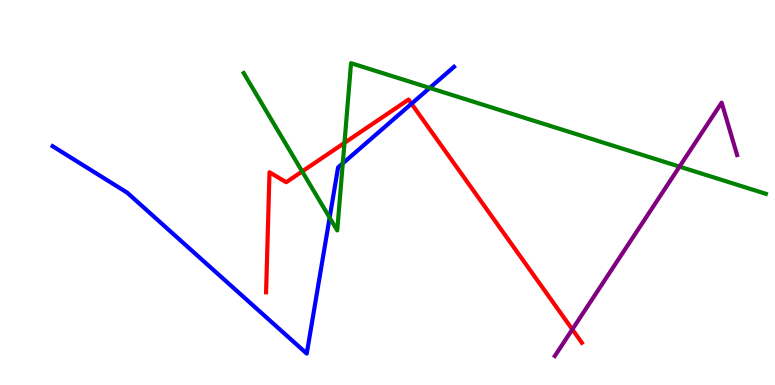[{'lines': ['blue', 'red'], 'intersections': [{'x': 5.31, 'y': 7.31}]}, {'lines': ['green', 'red'], 'intersections': [{'x': 3.9, 'y': 5.55}, {'x': 4.44, 'y': 6.29}]}, {'lines': ['purple', 'red'], 'intersections': [{'x': 7.38, 'y': 1.44}]}, {'lines': ['blue', 'green'], 'intersections': [{'x': 4.25, 'y': 4.35}, {'x': 4.42, 'y': 5.76}, {'x': 5.54, 'y': 7.72}]}, {'lines': ['blue', 'purple'], 'intersections': []}, {'lines': ['green', 'purple'], 'intersections': [{'x': 8.77, 'y': 5.67}]}]